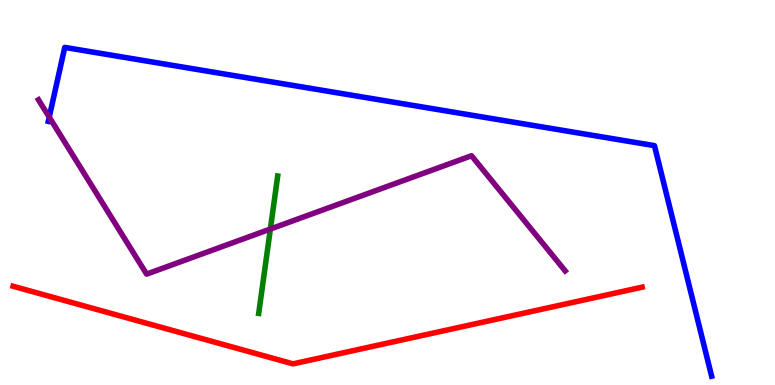[{'lines': ['blue', 'red'], 'intersections': []}, {'lines': ['green', 'red'], 'intersections': []}, {'lines': ['purple', 'red'], 'intersections': []}, {'lines': ['blue', 'green'], 'intersections': []}, {'lines': ['blue', 'purple'], 'intersections': [{'x': 0.635, 'y': 6.96}]}, {'lines': ['green', 'purple'], 'intersections': [{'x': 3.49, 'y': 4.05}]}]